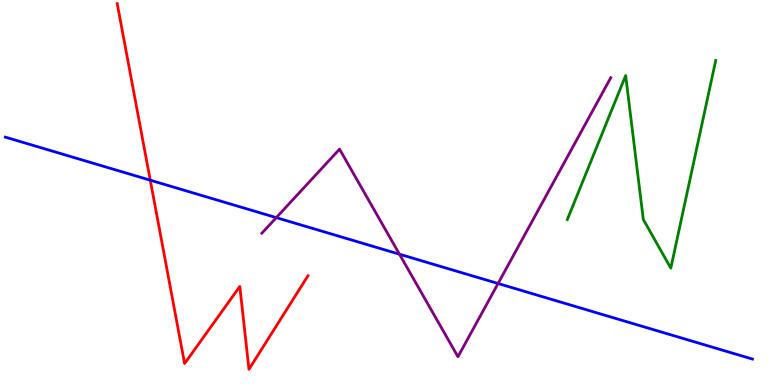[{'lines': ['blue', 'red'], 'intersections': [{'x': 1.94, 'y': 5.32}]}, {'lines': ['green', 'red'], 'intersections': []}, {'lines': ['purple', 'red'], 'intersections': []}, {'lines': ['blue', 'green'], 'intersections': []}, {'lines': ['blue', 'purple'], 'intersections': [{'x': 3.56, 'y': 4.35}, {'x': 5.15, 'y': 3.4}, {'x': 6.43, 'y': 2.64}]}, {'lines': ['green', 'purple'], 'intersections': []}]